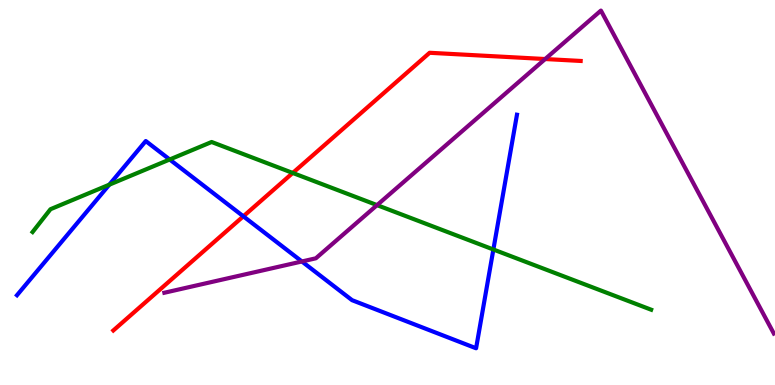[{'lines': ['blue', 'red'], 'intersections': [{'x': 3.14, 'y': 4.38}]}, {'lines': ['green', 'red'], 'intersections': [{'x': 3.78, 'y': 5.51}]}, {'lines': ['purple', 'red'], 'intersections': [{'x': 7.03, 'y': 8.47}]}, {'lines': ['blue', 'green'], 'intersections': [{'x': 1.41, 'y': 5.2}, {'x': 2.19, 'y': 5.86}, {'x': 6.37, 'y': 3.52}]}, {'lines': ['blue', 'purple'], 'intersections': [{'x': 3.9, 'y': 3.21}]}, {'lines': ['green', 'purple'], 'intersections': [{'x': 4.87, 'y': 4.67}]}]